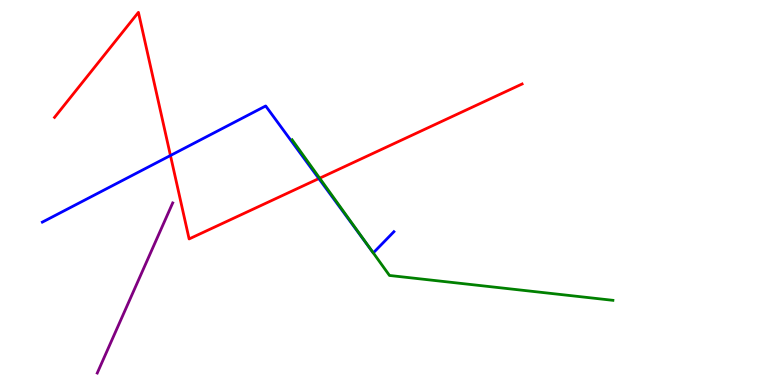[{'lines': ['blue', 'red'], 'intersections': [{'x': 2.2, 'y': 5.96}, {'x': 4.11, 'y': 5.36}]}, {'lines': ['green', 'red'], 'intersections': [{'x': 4.12, 'y': 5.37}]}, {'lines': ['purple', 'red'], 'intersections': []}, {'lines': ['blue', 'green'], 'intersections': [{'x': 4.82, 'y': 3.43}]}, {'lines': ['blue', 'purple'], 'intersections': []}, {'lines': ['green', 'purple'], 'intersections': []}]